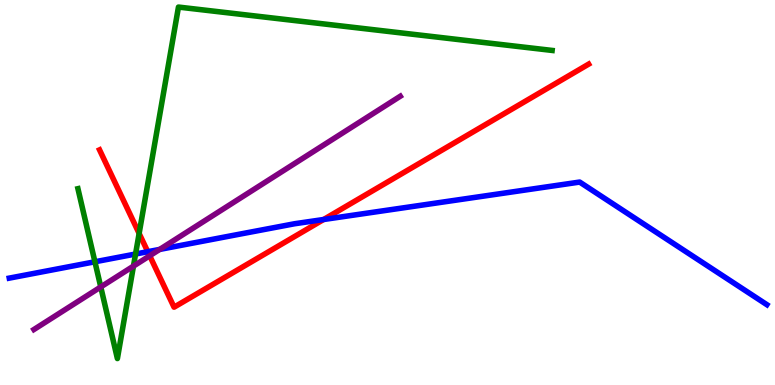[{'lines': ['blue', 'red'], 'intersections': [{'x': 1.91, 'y': 3.46}, {'x': 4.18, 'y': 4.3}]}, {'lines': ['green', 'red'], 'intersections': [{'x': 1.8, 'y': 3.94}]}, {'lines': ['purple', 'red'], 'intersections': [{'x': 1.93, 'y': 3.36}]}, {'lines': ['blue', 'green'], 'intersections': [{'x': 1.22, 'y': 3.2}, {'x': 1.75, 'y': 3.4}]}, {'lines': ['blue', 'purple'], 'intersections': [{'x': 2.06, 'y': 3.52}]}, {'lines': ['green', 'purple'], 'intersections': [{'x': 1.3, 'y': 2.55}, {'x': 1.72, 'y': 3.09}]}]